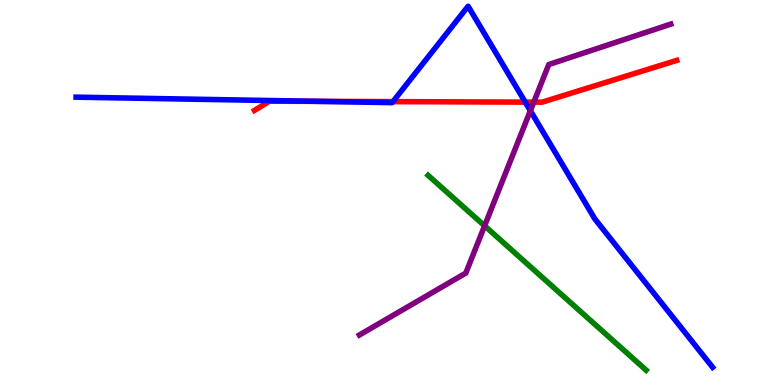[{'lines': ['blue', 'red'], 'intersections': [{'x': 4.1, 'y': 7.37}, {'x': 5.07, 'y': 7.36}, {'x': 6.78, 'y': 7.35}]}, {'lines': ['green', 'red'], 'intersections': []}, {'lines': ['purple', 'red'], 'intersections': [{'x': 6.89, 'y': 7.35}]}, {'lines': ['blue', 'green'], 'intersections': []}, {'lines': ['blue', 'purple'], 'intersections': [{'x': 6.84, 'y': 7.12}]}, {'lines': ['green', 'purple'], 'intersections': [{'x': 6.25, 'y': 4.13}]}]